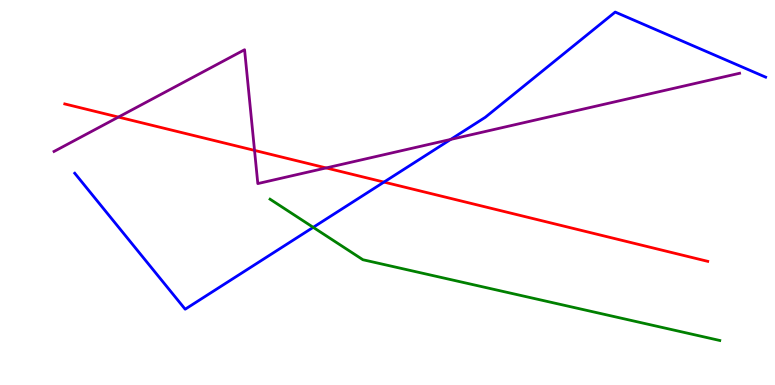[{'lines': ['blue', 'red'], 'intersections': [{'x': 4.95, 'y': 5.27}]}, {'lines': ['green', 'red'], 'intersections': []}, {'lines': ['purple', 'red'], 'intersections': [{'x': 1.53, 'y': 6.96}, {'x': 3.28, 'y': 6.09}, {'x': 4.21, 'y': 5.64}]}, {'lines': ['blue', 'green'], 'intersections': [{'x': 4.04, 'y': 4.1}]}, {'lines': ['blue', 'purple'], 'intersections': [{'x': 5.82, 'y': 6.38}]}, {'lines': ['green', 'purple'], 'intersections': []}]